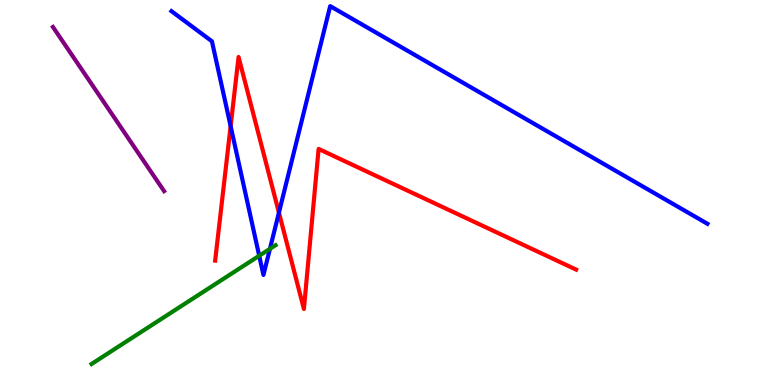[{'lines': ['blue', 'red'], 'intersections': [{'x': 2.98, 'y': 6.72}, {'x': 3.6, 'y': 4.48}]}, {'lines': ['green', 'red'], 'intersections': []}, {'lines': ['purple', 'red'], 'intersections': []}, {'lines': ['blue', 'green'], 'intersections': [{'x': 3.34, 'y': 3.36}, {'x': 3.48, 'y': 3.54}]}, {'lines': ['blue', 'purple'], 'intersections': []}, {'lines': ['green', 'purple'], 'intersections': []}]